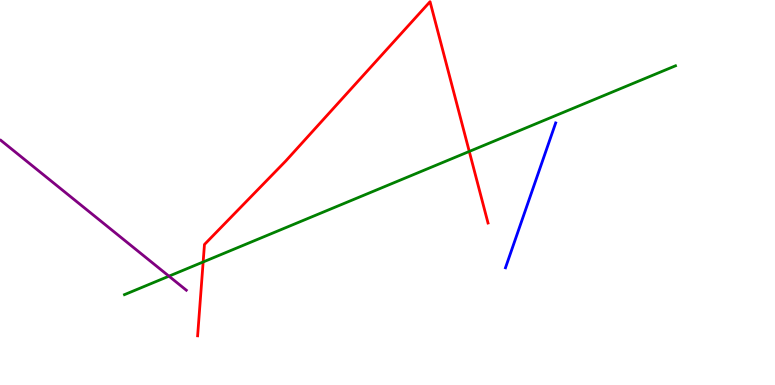[{'lines': ['blue', 'red'], 'intersections': []}, {'lines': ['green', 'red'], 'intersections': [{'x': 2.62, 'y': 3.2}, {'x': 6.06, 'y': 6.07}]}, {'lines': ['purple', 'red'], 'intersections': []}, {'lines': ['blue', 'green'], 'intersections': []}, {'lines': ['blue', 'purple'], 'intersections': []}, {'lines': ['green', 'purple'], 'intersections': [{'x': 2.18, 'y': 2.83}]}]